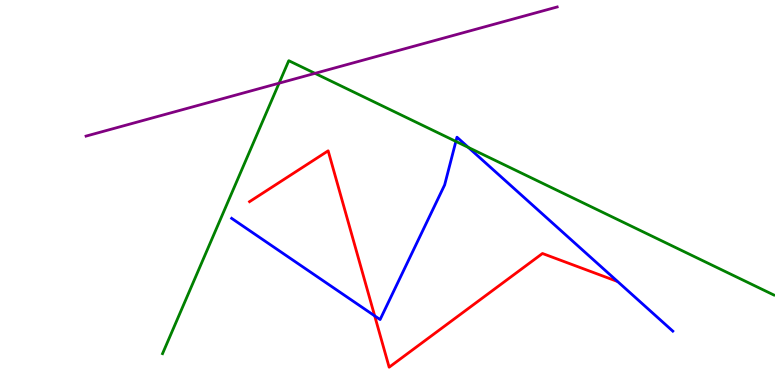[{'lines': ['blue', 'red'], 'intersections': [{'x': 4.83, 'y': 1.8}]}, {'lines': ['green', 'red'], 'intersections': []}, {'lines': ['purple', 'red'], 'intersections': []}, {'lines': ['blue', 'green'], 'intersections': [{'x': 5.88, 'y': 6.33}, {'x': 6.04, 'y': 6.17}]}, {'lines': ['blue', 'purple'], 'intersections': []}, {'lines': ['green', 'purple'], 'intersections': [{'x': 3.6, 'y': 7.84}, {'x': 4.06, 'y': 8.09}]}]